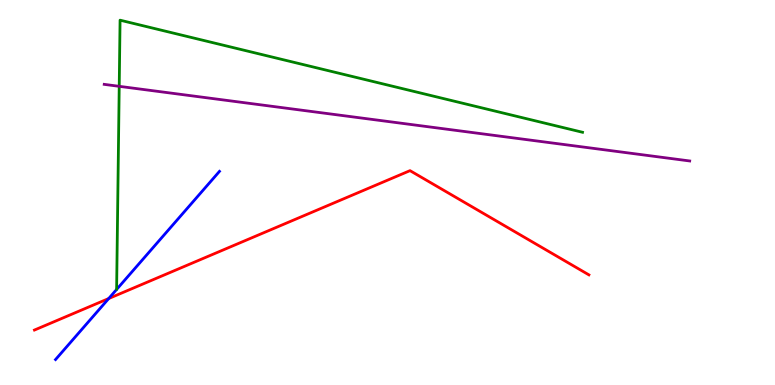[{'lines': ['blue', 'red'], 'intersections': [{'x': 1.4, 'y': 2.25}]}, {'lines': ['green', 'red'], 'intersections': []}, {'lines': ['purple', 'red'], 'intersections': []}, {'lines': ['blue', 'green'], 'intersections': []}, {'lines': ['blue', 'purple'], 'intersections': []}, {'lines': ['green', 'purple'], 'intersections': [{'x': 1.54, 'y': 7.76}]}]